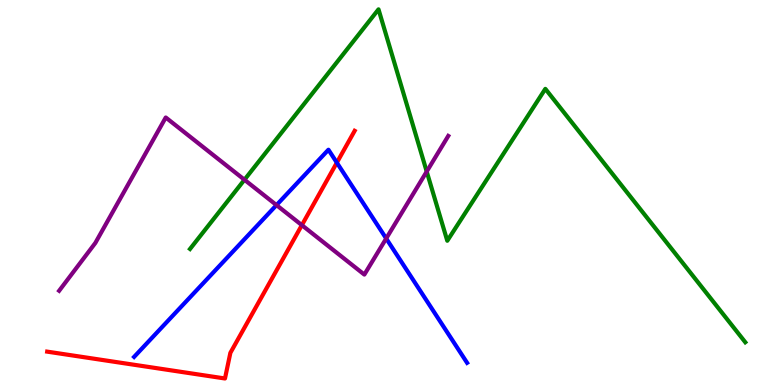[{'lines': ['blue', 'red'], 'intersections': [{'x': 4.35, 'y': 5.78}]}, {'lines': ['green', 'red'], 'intersections': []}, {'lines': ['purple', 'red'], 'intersections': [{'x': 3.89, 'y': 4.15}]}, {'lines': ['blue', 'green'], 'intersections': []}, {'lines': ['blue', 'purple'], 'intersections': [{'x': 3.57, 'y': 4.67}, {'x': 4.98, 'y': 3.81}]}, {'lines': ['green', 'purple'], 'intersections': [{'x': 3.15, 'y': 5.33}, {'x': 5.51, 'y': 5.54}]}]